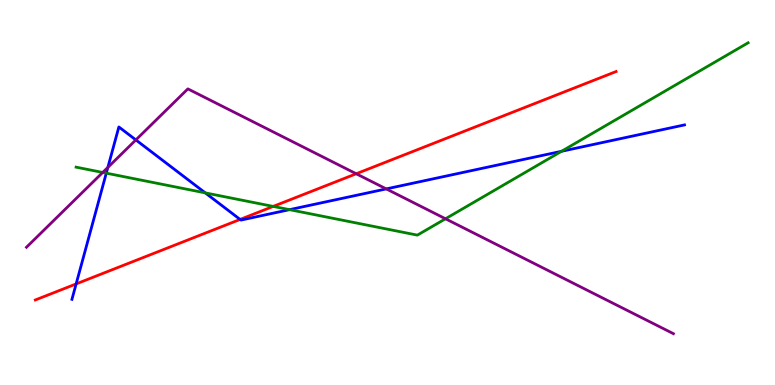[{'lines': ['blue', 'red'], 'intersections': [{'x': 0.982, 'y': 2.63}, {'x': 3.1, 'y': 4.3}]}, {'lines': ['green', 'red'], 'intersections': [{'x': 3.53, 'y': 4.64}]}, {'lines': ['purple', 'red'], 'intersections': [{'x': 4.6, 'y': 5.49}]}, {'lines': ['blue', 'green'], 'intersections': [{'x': 1.37, 'y': 5.5}, {'x': 2.65, 'y': 4.99}, {'x': 3.74, 'y': 4.55}, {'x': 7.25, 'y': 6.07}]}, {'lines': ['blue', 'purple'], 'intersections': [{'x': 1.39, 'y': 5.65}, {'x': 1.75, 'y': 6.37}, {'x': 4.98, 'y': 5.09}]}, {'lines': ['green', 'purple'], 'intersections': [{'x': 1.33, 'y': 5.52}, {'x': 5.75, 'y': 4.32}]}]